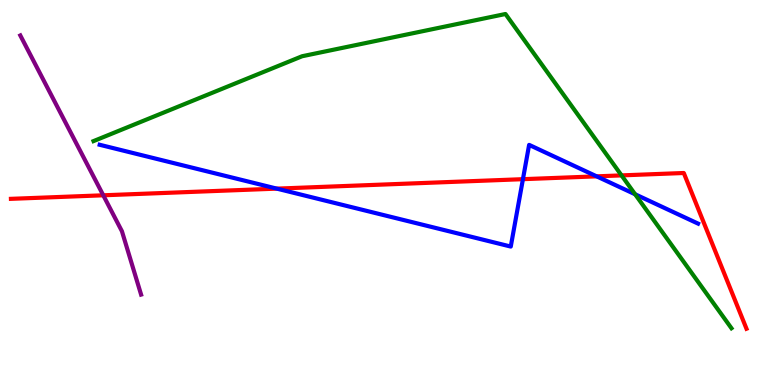[{'lines': ['blue', 'red'], 'intersections': [{'x': 3.57, 'y': 5.1}, {'x': 6.75, 'y': 5.35}, {'x': 7.7, 'y': 5.42}]}, {'lines': ['green', 'red'], 'intersections': [{'x': 8.02, 'y': 5.44}]}, {'lines': ['purple', 'red'], 'intersections': [{'x': 1.33, 'y': 4.93}]}, {'lines': ['blue', 'green'], 'intersections': [{'x': 8.19, 'y': 4.95}]}, {'lines': ['blue', 'purple'], 'intersections': []}, {'lines': ['green', 'purple'], 'intersections': []}]